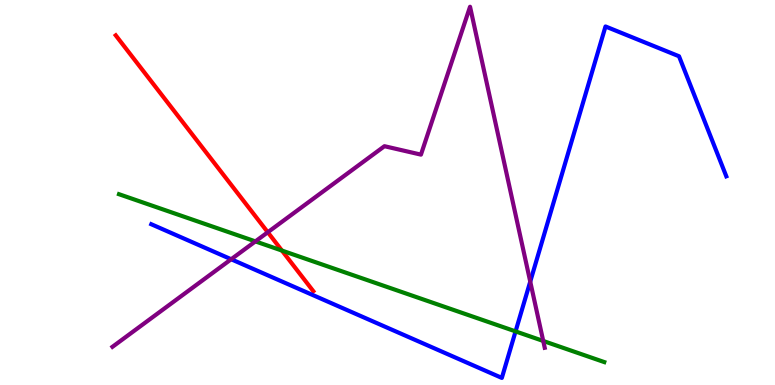[{'lines': ['blue', 'red'], 'intersections': []}, {'lines': ['green', 'red'], 'intersections': [{'x': 3.64, 'y': 3.49}]}, {'lines': ['purple', 'red'], 'intersections': [{'x': 3.46, 'y': 3.97}]}, {'lines': ['blue', 'green'], 'intersections': [{'x': 6.65, 'y': 1.39}]}, {'lines': ['blue', 'purple'], 'intersections': [{'x': 2.98, 'y': 3.27}, {'x': 6.84, 'y': 2.69}]}, {'lines': ['green', 'purple'], 'intersections': [{'x': 3.3, 'y': 3.73}, {'x': 7.01, 'y': 1.14}]}]